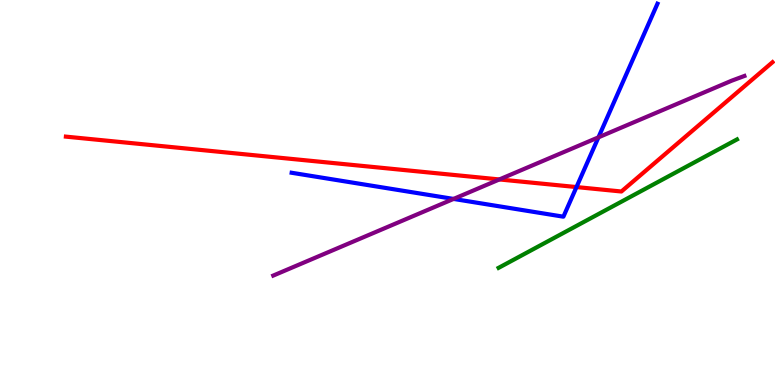[{'lines': ['blue', 'red'], 'intersections': [{'x': 7.44, 'y': 5.14}]}, {'lines': ['green', 'red'], 'intersections': []}, {'lines': ['purple', 'red'], 'intersections': [{'x': 6.44, 'y': 5.34}]}, {'lines': ['blue', 'green'], 'intersections': []}, {'lines': ['blue', 'purple'], 'intersections': [{'x': 5.85, 'y': 4.83}, {'x': 7.72, 'y': 6.43}]}, {'lines': ['green', 'purple'], 'intersections': []}]